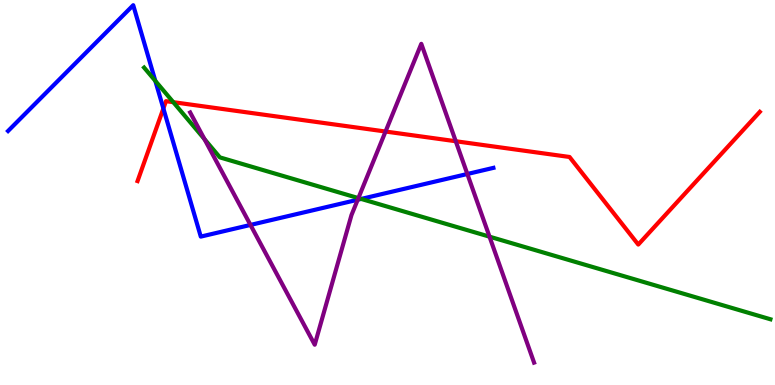[{'lines': ['blue', 'red'], 'intersections': [{'x': 2.11, 'y': 7.18}]}, {'lines': ['green', 'red'], 'intersections': [{'x': 2.24, 'y': 7.35}]}, {'lines': ['purple', 'red'], 'intersections': [{'x': 4.97, 'y': 6.58}, {'x': 5.88, 'y': 6.33}]}, {'lines': ['blue', 'green'], 'intersections': [{'x': 2.0, 'y': 7.9}, {'x': 4.66, 'y': 4.83}]}, {'lines': ['blue', 'purple'], 'intersections': [{'x': 3.23, 'y': 4.16}, {'x': 4.62, 'y': 4.81}, {'x': 6.03, 'y': 5.48}]}, {'lines': ['green', 'purple'], 'intersections': [{'x': 2.64, 'y': 6.39}, {'x': 4.62, 'y': 4.85}, {'x': 6.32, 'y': 3.85}]}]